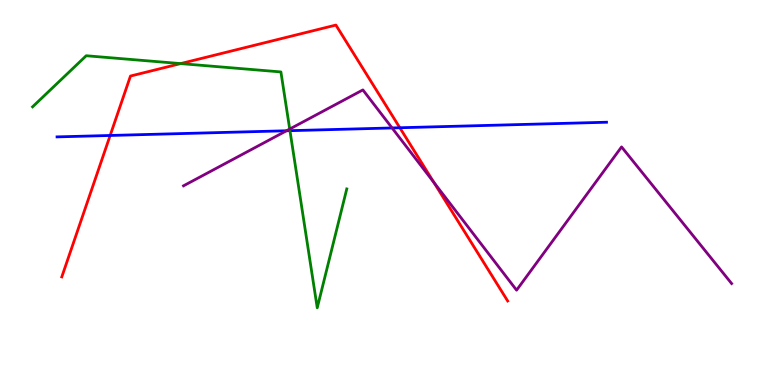[{'lines': ['blue', 'red'], 'intersections': [{'x': 1.42, 'y': 6.48}, {'x': 5.16, 'y': 6.68}]}, {'lines': ['green', 'red'], 'intersections': [{'x': 2.33, 'y': 8.35}]}, {'lines': ['purple', 'red'], 'intersections': [{'x': 5.6, 'y': 5.26}]}, {'lines': ['blue', 'green'], 'intersections': [{'x': 3.74, 'y': 6.61}]}, {'lines': ['blue', 'purple'], 'intersections': [{'x': 3.7, 'y': 6.6}, {'x': 5.06, 'y': 6.68}]}, {'lines': ['green', 'purple'], 'intersections': [{'x': 3.74, 'y': 6.65}]}]